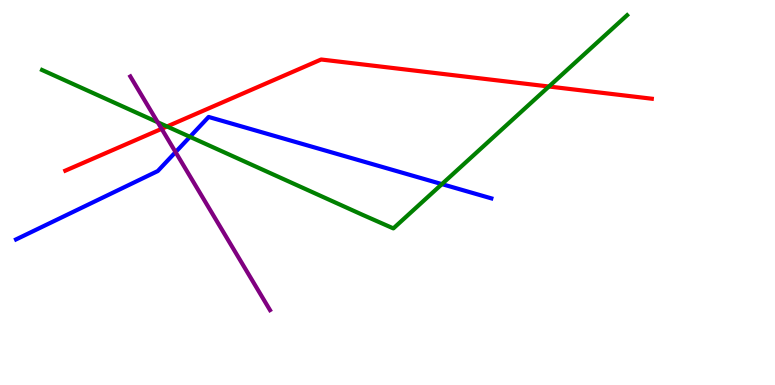[{'lines': ['blue', 'red'], 'intersections': []}, {'lines': ['green', 'red'], 'intersections': [{'x': 2.16, 'y': 6.72}, {'x': 7.08, 'y': 7.75}]}, {'lines': ['purple', 'red'], 'intersections': [{'x': 2.09, 'y': 6.65}]}, {'lines': ['blue', 'green'], 'intersections': [{'x': 2.45, 'y': 6.45}, {'x': 5.7, 'y': 5.22}]}, {'lines': ['blue', 'purple'], 'intersections': [{'x': 2.27, 'y': 6.05}]}, {'lines': ['green', 'purple'], 'intersections': [{'x': 2.03, 'y': 6.82}]}]